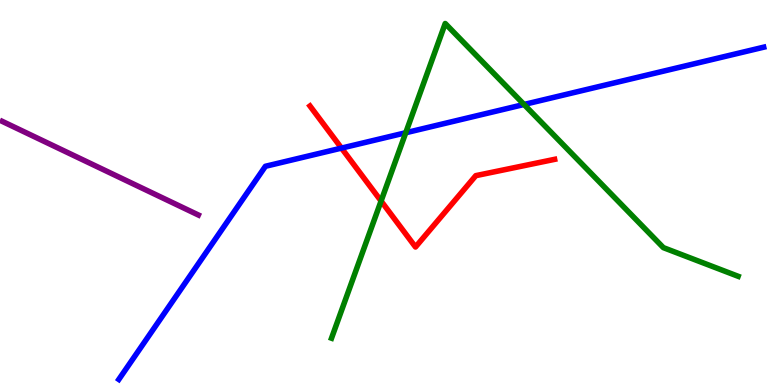[{'lines': ['blue', 'red'], 'intersections': [{'x': 4.41, 'y': 6.15}]}, {'lines': ['green', 'red'], 'intersections': [{'x': 4.92, 'y': 4.78}]}, {'lines': ['purple', 'red'], 'intersections': []}, {'lines': ['blue', 'green'], 'intersections': [{'x': 5.24, 'y': 6.55}, {'x': 6.76, 'y': 7.29}]}, {'lines': ['blue', 'purple'], 'intersections': []}, {'lines': ['green', 'purple'], 'intersections': []}]